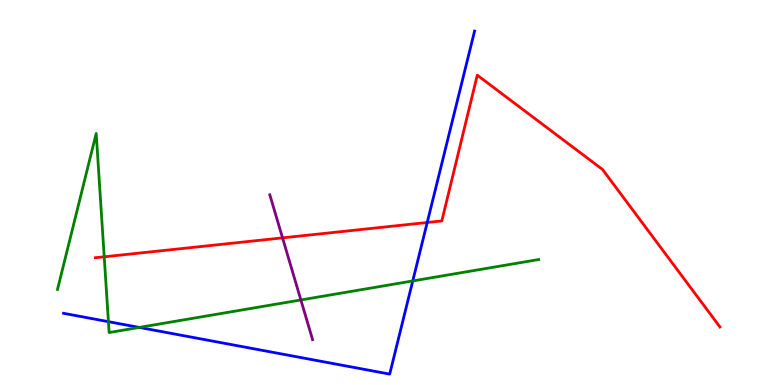[{'lines': ['blue', 'red'], 'intersections': [{'x': 5.51, 'y': 4.22}]}, {'lines': ['green', 'red'], 'intersections': [{'x': 1.34, 'y': 3.33}]}, {'lines': ['purple', 'red'], 'intersections': [{'x': 3.65, 'y': 3.82}]}, {'lines': ['blue', 'green'], 'intersections': [{'x': 1.4, 'y': 1.64}, {'x': 1.8, 'y': 1.5}, {'x': 5.33, 'y': 2.7}]}, {'lines': ['blue', 'purple'], 'intersections': []}, {'lines': ['green', 'purple'], 'intersections': [{'x': 3.88, 'y': 2.21}]}]